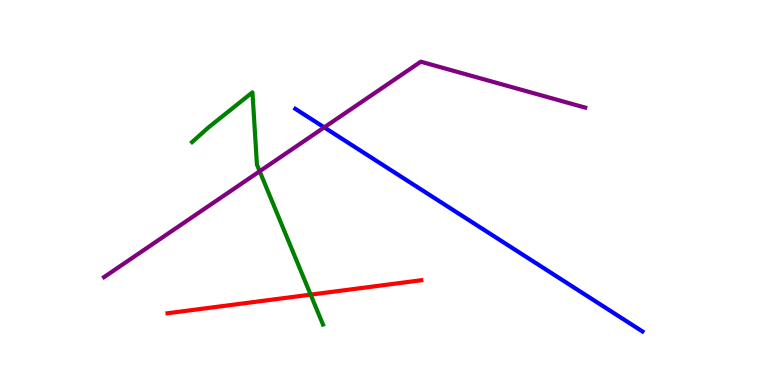[{'lines': ['blue', 'red'], 'intersections': []}, {'lines': ['green', 'red'], 'intersections': [{'x': 4.01, 'y': 2.35}]}, {'lines': ['purple', 'red'], 'intersections': []}, {'lines': ['blue', 'green'], 'intersections': []}, {'lines': ['blue', 'purple'], 'intersections': [{'x': 4.18, 'y': 6.69}]}, {'lines': ['green', 'purple'], 'intersections': [{'x': 3.35, 'y': 5.55}]}]